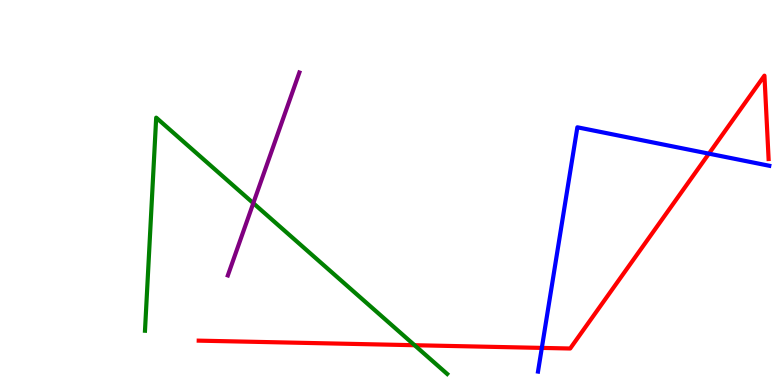[{'lines': ['blue', 'red'], 'intersections': [{'x': 6.99, 'y': 0.963}, {'x': 9.15, 'y': 6.01}]}, {'lines': ['green', 'red'], 'intersections': [{'x': 5.35, 'y': 1.03}]}, {'lines': ['purple', 'red'], 'intersections': []}, {'lines': ['blue', 'green'], 'intersections': []}, {'lines': ['blue', 'purple'], 'intersections': []}, {'lines': ['green', 'purple'], 'intersections': [{'x': 3.27, 'y': 4.72}]}]